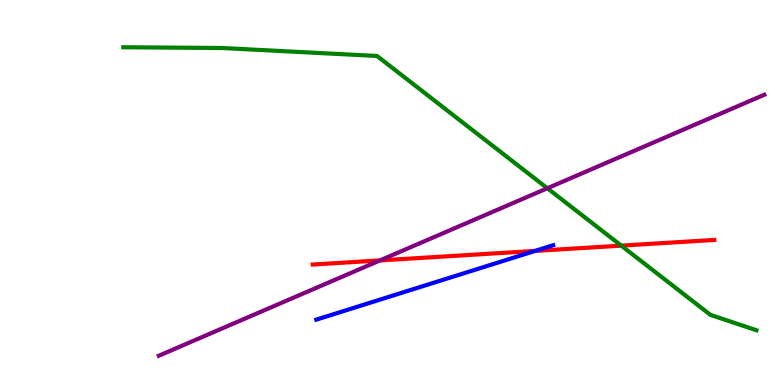[{'lines': ['blue', 'red'], 'intersections': [{'x': 6.9, 'y': 3.48}]}, {'lines': ['green', 'red'], 'intersections': [{'x': 8.02, 'y': 3.62}]}, {'lines': ['purple', 'red'], 'intersections': [{'x': 4.9, 'y': 3.24}]}, {'lines': ['blue', 'green'], 'intersections': []}, {'lines': ['blue', 'purple'], 'intersections': []}, {'lines': ['green', 'purple'], 'intersections': [{'x': 7.06, 'y': 5.11}]}]